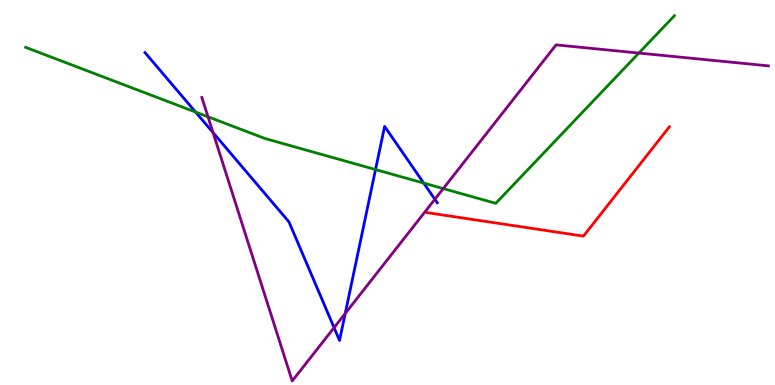[{'lines': ['blue', 'red'], 'intersections': []}, {'lines': ['green', 'red'], 'intersections': []}, {'lines': ['purple', 'red'], 'intersections': []}, {'lines': ['blue', 'green'], 'intersections': [{'x': 2.52, 'y': 7.09}, {'x': 4.85, 'y': 5.6}, {'x': 5.47, 'y': 5.24}]}, {'lines': ['blue', 'purple'], 'intersections': [{'x': 2.75, 'y': 6.56}, {'x': 4.31, 'y': 1.49}, {'x': 4.45, 'y': 1.86}, {'x': 5.61, 'y': 4.82}]}, {'lines': ['green', 'purple'], 'intersections': [{'x': 2.68, 'y': 6.97}, {'x': 5.72, 'y': 5.1}, {'x': 8.24, 'y': 8.62}]}]